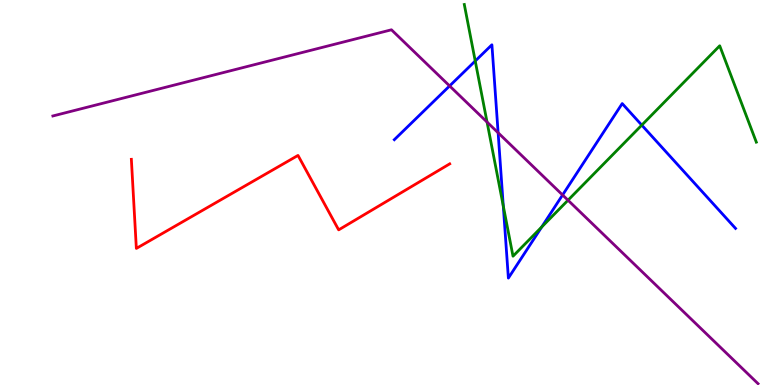[{'lines': ['blue', 'red'], 'intersections': []}, {'lines': ['green', 'red'], 'intersections': []}, {'lines': ['purple', 'red'], 'intersections': []}, {'lines': ['blue', 'green'], 'intersections': [{'x': 6.13, 'y': 8.42}, {'x': 6.49, 'y': 4.65}, {'x': 6.99, 'y': 4.1}, {'x': 8.28, 'y': 6.75}]}, {'lines': ['blue', 'purple'], 'intersections': [{'x': 5.8, 'y': 7.77}, {'x': 6.43, 'y': 6.55}, {'x': 7.26, 'y': 4.94}]}, {'lines': ['green', 'purple'], 'intersections': [{'x': 6.28, 'y': 6.83}, {'x': 7.33, 'y': 4.8}]}]